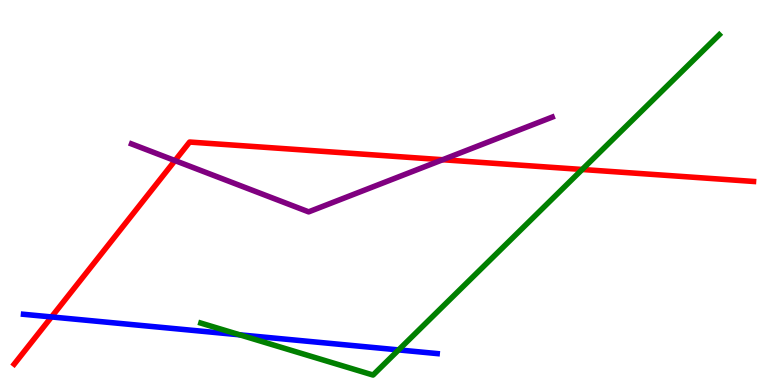[{'lines': ['blue', 'red'], 'intersections': [{'x': 0.664, 'y': 1.77}]}, {'lines': ['green', 'red'], 'intersections': [{'x': 7.51, 'y': 5.6}]}, {'lines': ['purple', 'red'], 'intersections': [{'x': 2.26, 'y': 5.83}, {'x': 5.71, 'y': 5.85}]}, {'lines': ['blue', 'green'], 'intersections': [{'x': 3.09, 'y': 1.3}, {'x': 5.14, 'y': 0.911}]}, {'lines': ['blue', 'purple'], 'intersections': []}, {'lines': ['green', 'purple'], 'intersections': []}]